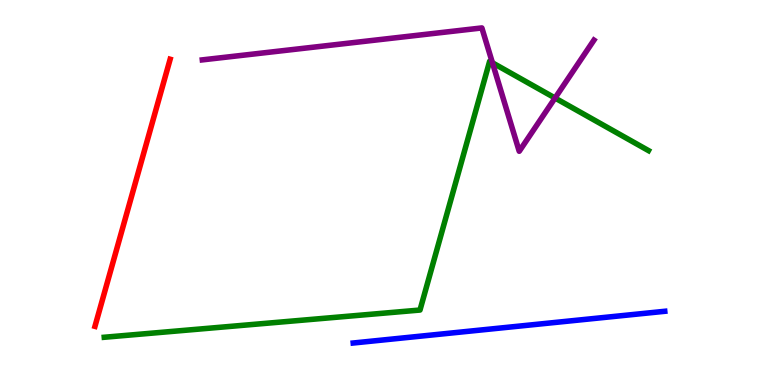[{'lines': ['blue', 'red'], 'intersections': []}, {'lines': ['green', 'red'], 'intersections': []}, {'lines': ['purple', 'red'], 'intersections': []}, {'lines': ['blue', 'green'], 'intersections': []}, {'lines': ['blue', 'purple'], 'intersections': []}, {'lines': ['green', 'purple'], 'intersections': [{'x': 6.35, 'y': 8.37}, {'x': 7.16, 'y': 7.45}]}]